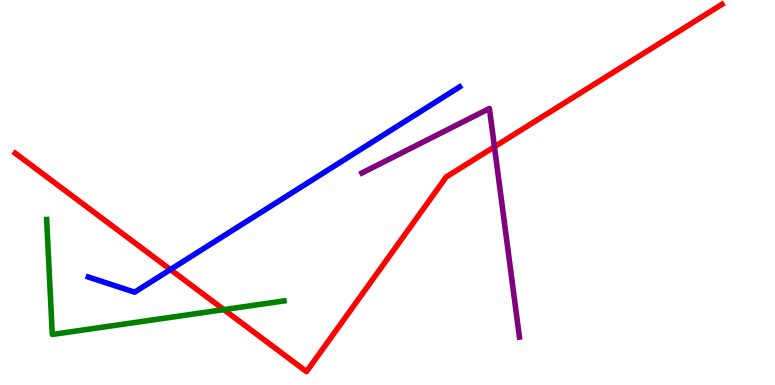[{'lines': ['blue', 'red'], 'intersections': [{'x': 2.2, 'y': 3.0}]}, {'lines': ['green', 'red'], 'intersections': [{'x': 2.89, 'y': 1.96}]}, {'lines': ['purple', 'red'], 'intersections': [{'x': 6.38, 'y': 6.19}]}, {'lines': ['blue', 'green'], 'intersections': []}, {'lines': ['blue', 'purple'], 'intersections': []}, {'lines': ['green', 'purple'], 'intersections': []}]